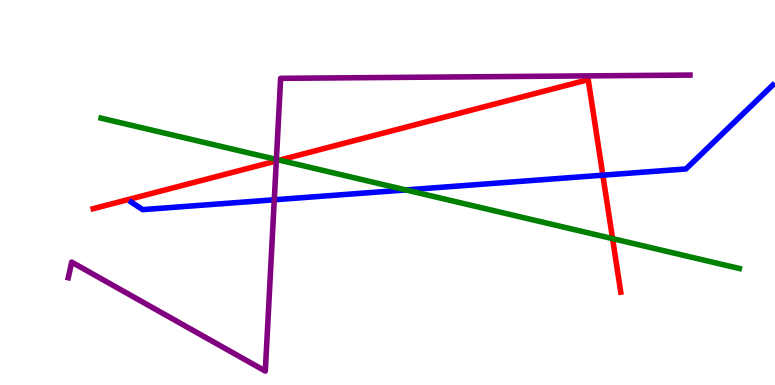[{'lines': ['blue', 'red'], 'intersections': [{'x': 7.78, 'y': 5.45}]}, {'lines': ['green', 'red'], 'intersections': [{'x': 3.61, 'y': 5.84}, {'x': 7.9, 'y': 3.8}]}, {'lines': ['purple', 'red'], 'intersections': [{'x': 3.57, 'y': 5.82}]}, {'lines': ['blue', 'green'], 'intersections': [{'x': 5.24, 'y': 5.07}]}, {'lines': ['blue', 'purple'], 'intersections': [{'x': 3.54, 'y': 4.81}]}, {'lines': ['green', 'purple'], 'intersections': [{'x': 3.57, 'y': 5.86}]}]